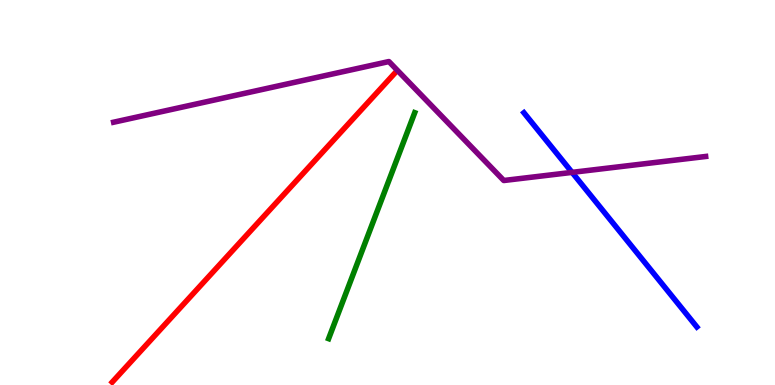[{'lines': ['blue', 'red'], 'intersections': []}, {'lines': ['green', 'red'], 'intersections': []}, {'lines': ['purple', 'red'], 'intersections': []}, {'lines': ['blue', 'green'], 'intersections': []}, {'lines': ['blue', 'purple'], 'intersections': [{'x': 7.38, 'y': 5.52}]}, {'lines': ['green', 'purple'], 'intersections': []}]